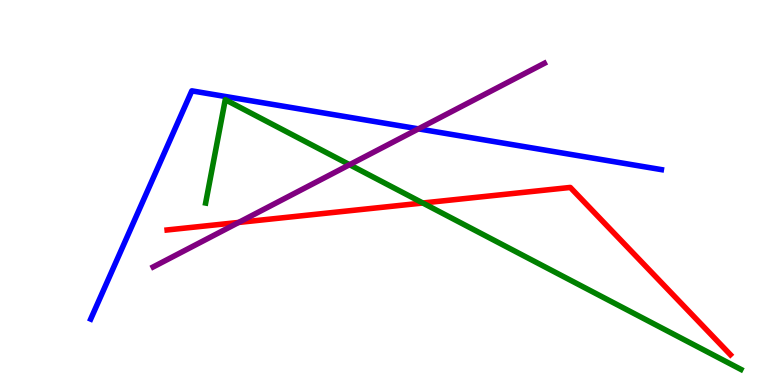[{'lines': ['blue', 'red'], 'intersections': []}, {'lines': ['green', 'red'], 'intersections': [{'x': 5.46, 'y': 4.73}]}, {'lines': ['purple', 'red'], 'intersections': [{'x': 3.08, 'y': 4.22}]}, {'lines': ['blue', 'green'], 'intersections': []}, {'lines': ['blue', 'purple'], 'intersections': [{'x': 5.4, 'y': 6.65}]}, {'lines': ['green', 'purple'], 'intersections': [{'x': 4.51, 'y': 5.72}]}]